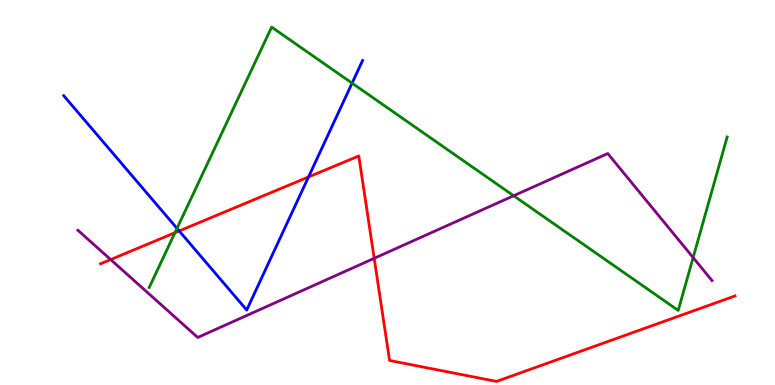[{'lines': ['blue', 'red'], 'intersections': [{'x': 2.31, 'y': 4.0}, {'x': 3.98, 'y': 5.4}]}, {'lines': ['green', 'red'], 'intersections': [{'x': 2.26, 'y': 3.96}]}, {'lines': ['purple', 'red'], 'intersections': [{'x': 1.43, 'y': 3.26}, {'x': 4.83, 'y': 3.29}]}, {'lines': ['blue', 'green'], 'intersections': [{'x': 2.28, 'y': 4.07}, {'x': 4.54, 'y': 7.84}]}, {'lines': ['blue', 'purple'], 'intersections': []}, {'lines': ['green', 'purple'], 'intersections': [{'x': 6.63, 'y': 4.92}, {'x': 8.94, 'y': 3.31}]}]